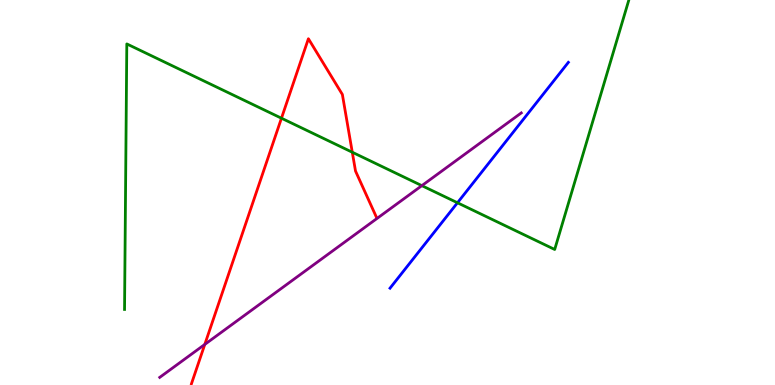[{'lines': ['blue', 'red'], 'intersections': []}, {'lines': ['green', 'red'], 'intersections': [{'x': 3.63, 'y': 6.93}, {'x': 4.55, 'y': 6.05}]}, {'lines': ['purple', 'red'], 'intersections': [{'x': 2.64, 'y': 1.05}]}, {'lines': ['blue', 'green'], 'intersections': [{'x': 5.9, 'y': 4.73}]}, {'lines': ['blue', 'purple'], 'intersections': []}, {'lines': ['green', 'purple'], 'intersections': [{'x': 5.44, 'y': 5.18}]}]